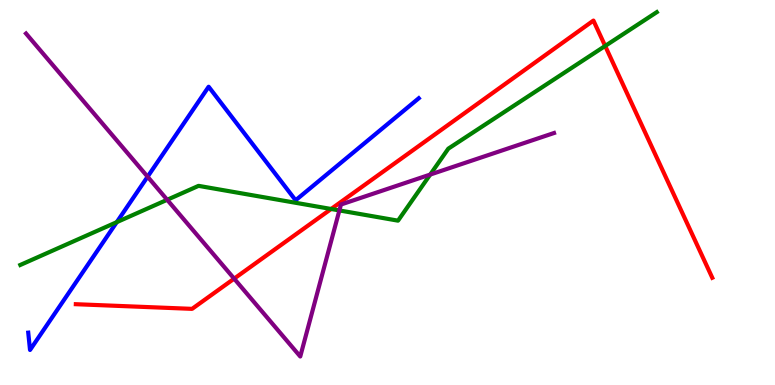[{'lines': ['blue', 'red'], 'intersections': []}, {'lines': ['green', 'red'], 'intersections': [{'x': 4.27, 'y': 4.57}, {'x': 7.81, 'y': 8.81}]}, {'lines': ['purple', 'red'], 'intersections': [{'x': 3.02, 'y': 2.76}]}, {'lines': ['blue', 'green'], 'intersections': [{'x': 1.51, 'y': 4.23}]}, {'lines': ['blue', 'purple'], 'intersections': [{'x': 1.9, 'y': 5.41}]}, {'lines': ['green', 'purple'], 'intersections': [{'x': 2.16, 'y': 4.81}, {'x': 4.38, 'y': 4.53}, {'x': 5.55, 'y': 5.47}]}]